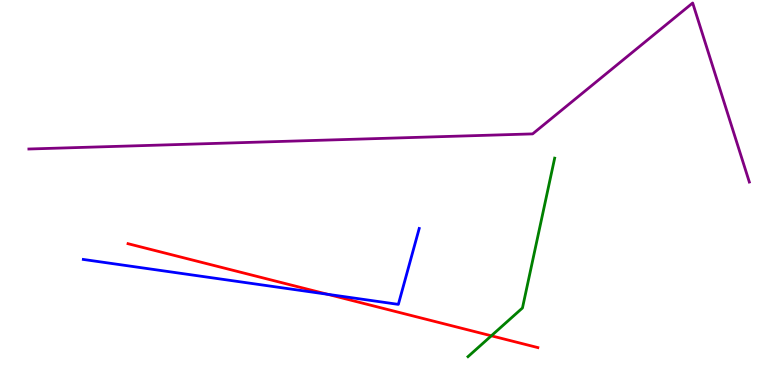[{'lines': ['blue', 'red'], 'intersections': [{'x': 4.23, 'y': 2.36}]}, {'lines': ['green', 'red'], 'intersections': [{'x': 6.34, 'y': 1.28}]}, {'lines': ['purple', 'red'], 'intersections': []}, {'lines': ['blue', 'green'], 'intersections': []}, {'lines': ['blue', 'purple'], 'intersections': []}, {'lines': ['green', 'purple'], 'intersections': []}]